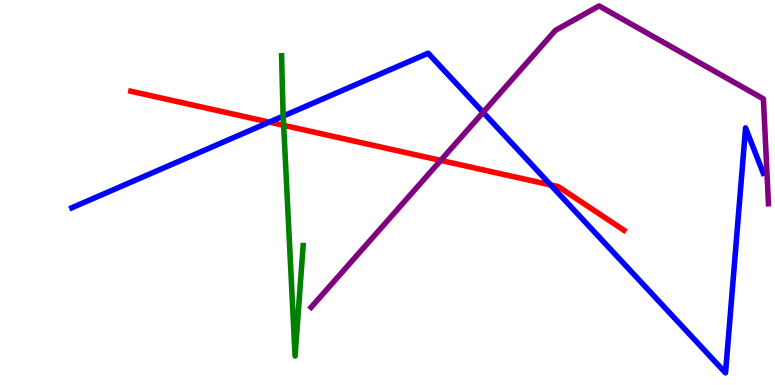[{'lines': ['blue', 'red'], 'intersections': [{'x': 3.47, 'y': 6.83}, {'x': 7.11, 'y': 5.2}]}, {'lines': ['green', 'red'], 'intersections': [{'x': 3.66, 'y': 6.74}]}, {'lines': ['purple', 'red'], 'intersections': [{'x': 5.69, 'y': 5.83}]}, {'lines': ['blue', 'green'], 'intersections': [{'x': 3.65, 'y': 6.98}]}, {'lines': ['blue', 'purple'], 'intersections': [{'x': 6.23, 'y': 7.08}]}, {'lines': ['green', 'purple'], 'intersections': []}]